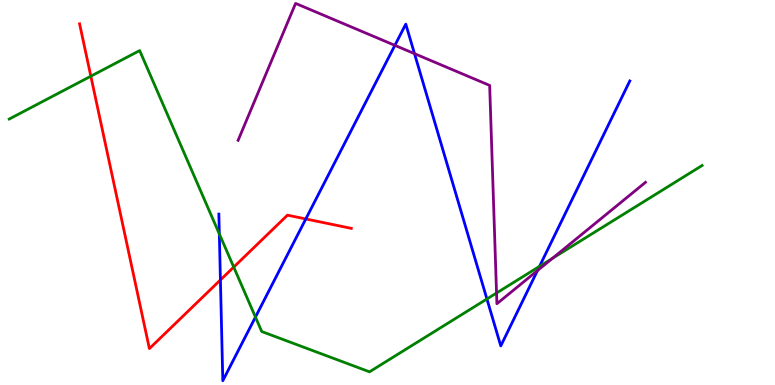[{'lines': ['blue', 'red'], 'intersections': [{'x': 2.84, 'y': 2.73}, {'x': 3.95, 'y': 4.31}]}, {'lines': ['green', 'red'], 'intersections': [{'x': 1.17, 'y': 8.02}, {'x': 3.02, 'y': 3.06}]}, {'lines': ['purple', 'red'], 'intersections': []}, {'lines': ['blue', 'green'], 'intersections': [{'x': 2.83, 'y': 3.92}, {'x': 3.3, 'y': 1.76}, {'x': 6.28, 'y': 2.23}, {'x': 6.96, 'y': 3.08}]}, {'lines': ['blue', 'purple'], 'intersections': [{'x': 5.1, 'y': 8.82}, {'x': 5.35, 'y': 8.61}, {'x': 6.94, 'y': 2.97}]}, {'lines': ['green', 'purple'], 'intersections': [{'x': 6.41, 'y': 2.39}, {'x': 7.13, 'y': 3.29}]}]